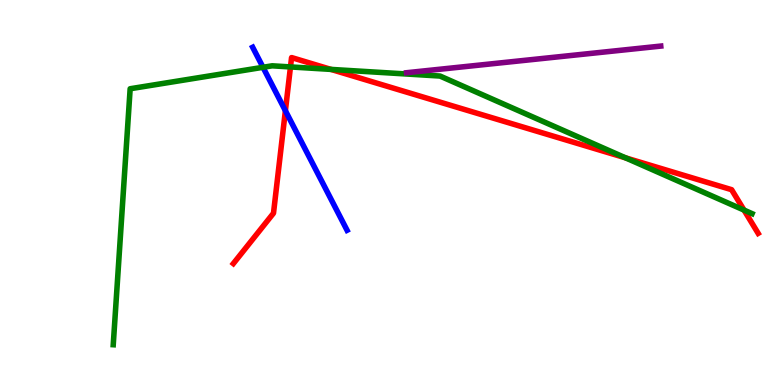[{'lines': ['blue', 'red'], 'intersections': [{'x': 3.68, 'y': 7.12}]}, {'lines': ['green', 'red'], 'intersections': [{'x': 3.75, 'y': 8.26}, {'x': 4.27, 'y': 8.2}, {'x': 8.07, 'y': 5.9}, {'x': 9.6, 'y': 4.54}]}, {'lines': ['purple', 'red'], 'intersections': []}, {'lines': ['blue', 'green'], 'intersections': [{'x': 3.39, 'y': 8.25}]}, {'lines': ['blue', 'purple'], 'intersections': []}, {'lines': ['green', 'purple'], 'intersections': []}]